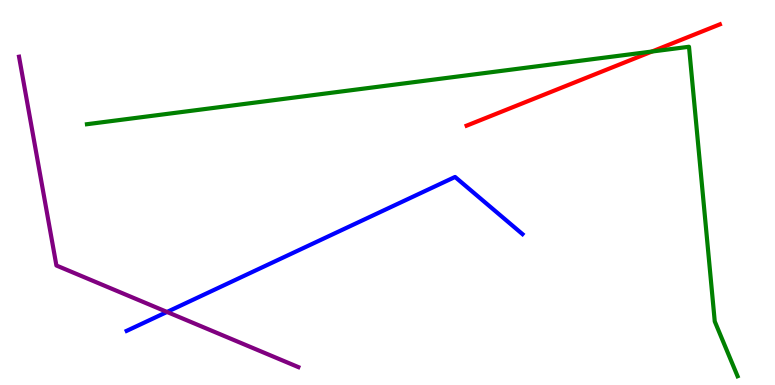[{'lines': ['blue', 'red'], 'intersections': []}, {'lines': ['green', 'red'], 'intersections': [{'x': 8.41, 'y': 8.66}]}, {'lines': ['purple', 'red'], 'intersections': []}, {'lines': ['blue', 'green'], 'intersections': []}, {'lines': ['blue', 'purple'], 'intersections': [{'x': 2.16, 'y': 1.9}]}, {'lines': ['green', 'purple'], 'intersections': []}]